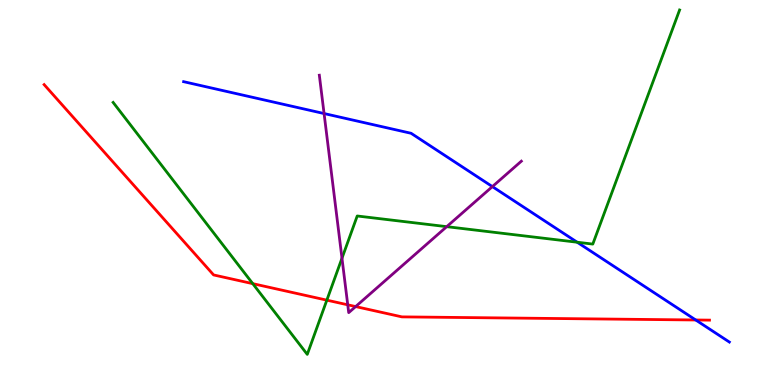[{'lines': ['blue', 'red'], 'intersections': [{'x': 8.98, 'y': 1.69}]}, {'lines': ['green', 'red'], 'intersections': [{'x': 3.26, 'y': 2.63}, {'x': 4.22, 'y': 2.2}]}, {'lines': ['purple', 'red'], 'intersections': [{'x': 4.49, 'y': 2.08}, {'x': 4.59, 'y': 2.04}]}, {'lines': ['blue', 'green'], 'intersections': [{'x': 7.45, 'y': 3.71}]}, {'lines': ['blue', 'purple'], 'intersections': [{'x': 4.18, 'y': 7.05}, {'x': 6.35, 'y': 5.15}]}, {'lines': ['green', 'purple'], 'intersections': [{'x': 4.41, 'y': 3.29}, {'x': 5.76, 'y': 4.11}]}]